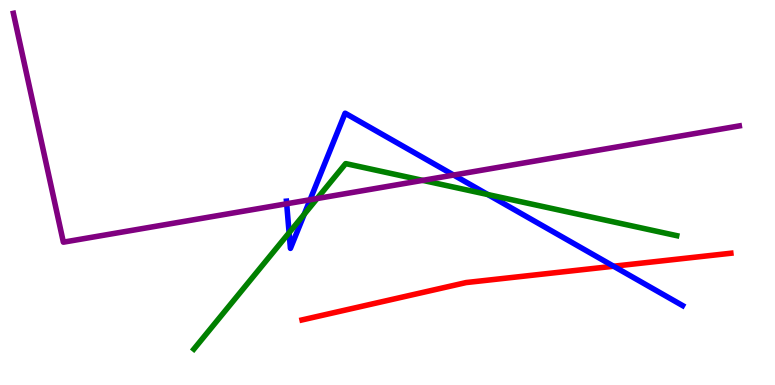[{'lines': ['blue', 'red'], 'intersections': [{'x': 7.92, 'y': 3.08}]}, {'lines': ['green', 'red'], 'intersections': []}, {'lines': ['purple', 'red'], 'intersections': []}, {'lines': ['blue', 'green'], 'intersections': [{'x': 3.73, 'y': 3.96}, {'x': 3.93, 'y': 4.44}, {'x': 6.29, 'y': 4.95}]}, {'lines': ['blue', 'purple'], 'intersections': [{'x': 3.7, 'y': 4.71}, {'x': 4.0, 'y': 4.81}, {'x': 5.85, 'y': 5.45}]}, {'lines': ['green', 'purple'], 'intersections': [{'x': 4.09, 'y': 4.84}, {'x': 5.45, 'y': 5.32}]}]